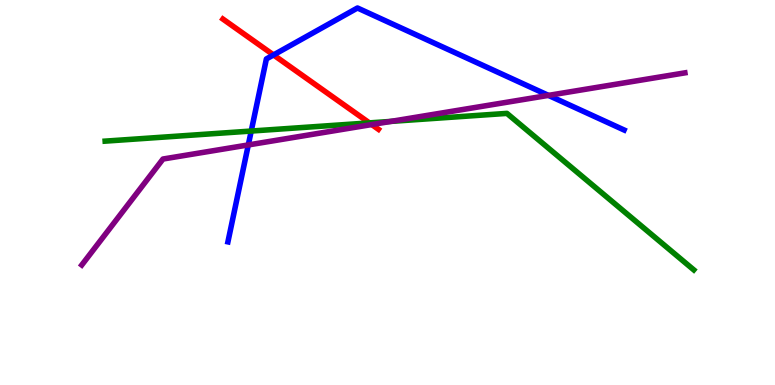[{'lines': ['blue', 'red'], 'intersections': [{'x': 3.53, 'y': 8.57}]}, {'lines': ['green', 'red'], 'intersections': [{'x': 4.77, 'y': 6.81}]}, {'lines': ['purple', 'red'], 'intersections': [{'x': 4.8, 'y': 6.76}]}, {'lines': ['blue', 'green'], 'intersections': [{'x': 3.24, 'y': 6.6}]}, {'lines': ['blue', 'purple'], 'intersections': [{'x': 3.2, 'y': 6.24}, {'x': 7.08, 'y': 7.52}]}, {'lines': ['green', 'purple'], 'intersections': [{'x': 5.04, 'y': 6.85}]}]